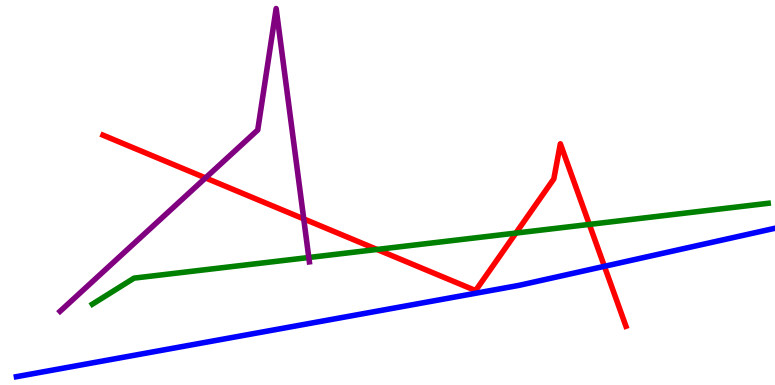[{'lines': ['blue', 'red'], 'intersections': [{'x': 7.8, 'y': 3.08}]}, {'lines': ['green', 'red'], 'intersections': [{'x': 4.86, 'y': 3.52}, {'x': 6.66, 'y': 3.95}, {'x': 7.6, 'y': 4.17}]}, {'lines': ['purple', 'red'], 'intersections': [{'x': 2.65, 'y': 5.38}, {'x': 3.92, 'y': 4.31}]}, {'lines': ['blue', 'green'], 'intersections': []}, {'lines': ['blue', 'purple'], 'intersections': []}, {'lines': ['green', 'purple'], 'intersections': [{'x': 3.98, 'y': 3.31}]}]